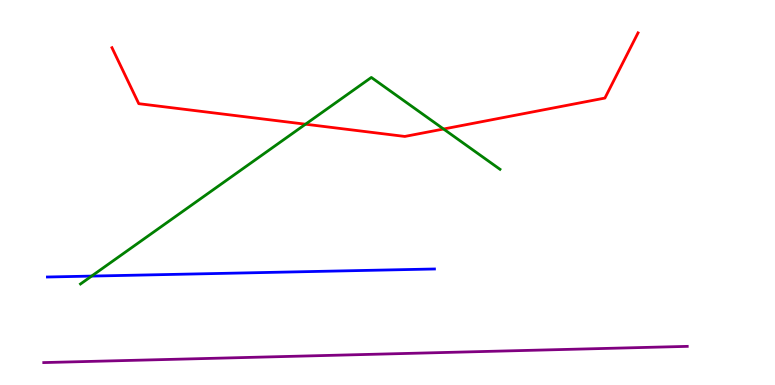[{'lines': ['blue', 'red'], 'intersections': []}, {'lines': ['green', 'red'], 'intersections': [{'x': 3.94, 'y': 6.77}, {'x': 5.72, 'y': 6.65}]}, {'lines': ['purple', 'red'], 'intersections': []}, {'lines': ['blue', 'green'], 'intersections': [{'x': 1.18, 'y': 2.83}]}, {'lines': ['blue', 'purple'], 'intersections': []}, {'lines': ['green', 'purple'], 'intersections': []}]